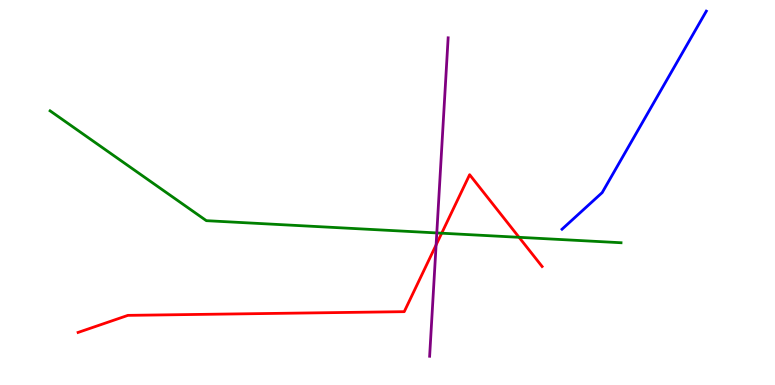[{'lines': ['blue', 'red'], 'intersections': []}, {'lines': ['green', 'red'], 'intersections': [{'x': 5.7, 'y': 3.94}, {'x': 6.7, 'y': 3.84}]}, {'lines': ['purple', 'red'], 'intersections': [{'x': 5.63, 'y': 3.64}]}, {'lines': ['blue', 'green'], 'intersections': []}, {'lines': ['blue', 'purple'], 'intersections': []}, {'lines': ['green', 'purple'], 'intersections': [{'x': 5.64, 'y': 3.95}]}]